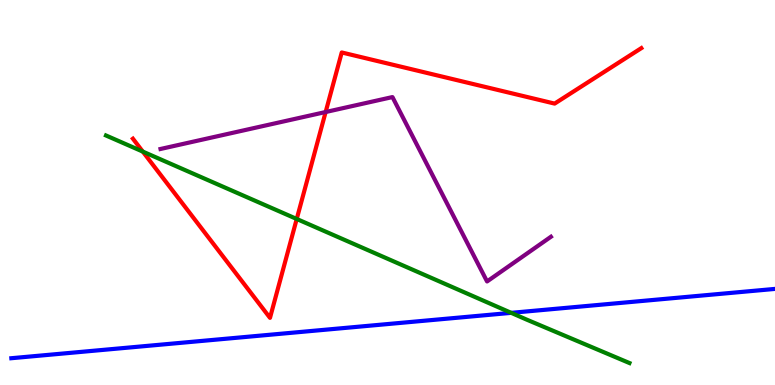[{'lines': ['blue', 'red'], 'intersections': []}, {'lines': ['green', 'red'], 'intersections': [{'x': 1.84, 'y': 6.06}, {'x': 3.83, 'y': 4.31}]}, {'lines': ['purple', 'red'], 'intersections': [{'x': 4.2, 'y': 7.09}]}, {'lines': ['blue', 'green'], 'intersections': [{'x': 6.6, 'y': 1.87}]}, {'lines': ['blue', 'purple'], 'intersections': []}, {'lines': ['green', 'purple'], 'intersections': []}]